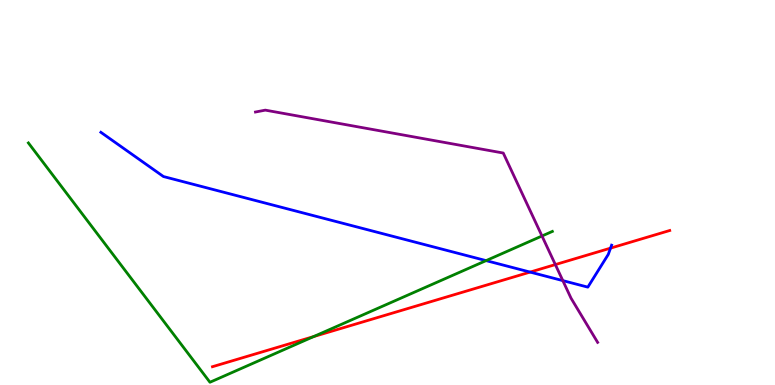[{'lines': ['blue', 'red'], 'intersections': [{'x': 6.84, 'y': 2.93}, {'x': 7.88, 'y': 3.55}]}, {'lines': ['green', 'red'], 'intersections': [{'x': 4.05, 'y': 1.26}]}, {'lines': ['purple', 'red'], 'intersections': [{'x': 7.17, 'y': 3.13}]}, {'lines': ['blue', 'green'], 'intersections': [{'x': 6.27, 'y': 3.23}]}, {'lines': ['blue', 'purple'], 'intersections': [{'x': 7.26, 'y': 2.71}]}, {'lines': ['green', 'purple'], 'intersections': [{'x': 6.99, 'y': 3.87}]}]